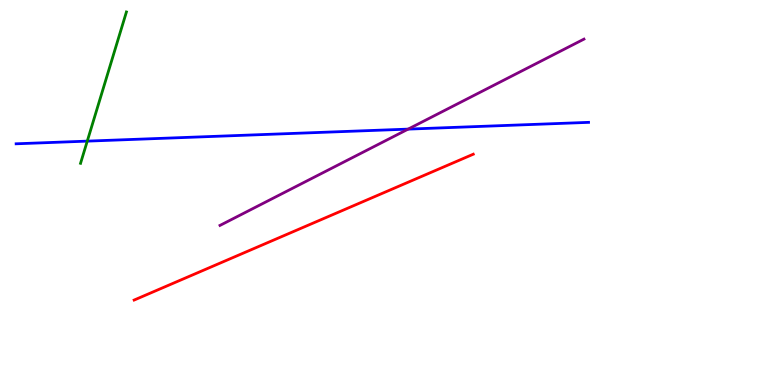[{'lines': ['blue', 'red'], 'intersections': []}, {'lines': ['green', 'red'], 'intersections': []}, {'lines': ['purple', 'red'], 'intersections': []}, {'lines': ['blue', 'green'], 'intersections': [{'x': 1.13, 'y': 6.33}]}, {'lines': ['blue', 'purple'], 'intersections': [{'x': 5.27, 'y': 6.65}]}, {'lines': ['green', 'purple'], 'intersections': []}]